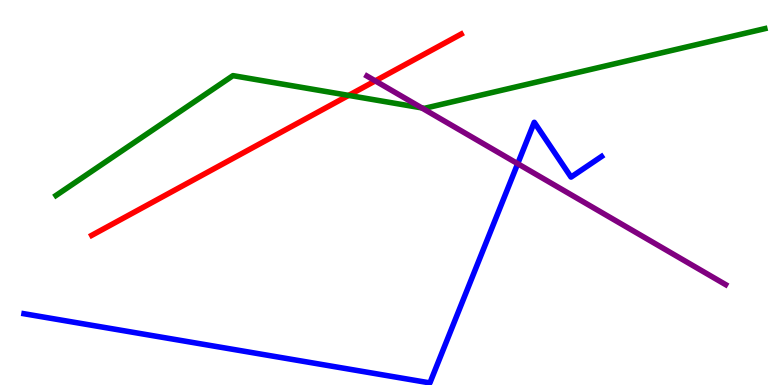[{'lines': ['blue', 'red'], 'intersections': []}, {'lines': ['green', 'red'], 'intersections': [{'x': 4.5, 'y': 7.52}]}, {'lines': ['purple', 'red'], 'intersections': [{'x': 4.84, 'y': 7.9}]}, {'lines': ['blue', 'green'], 'intersections': []}, {'lines': ['blue', 'purple'], 'intersections': [{'x': 6.68, 'y': 5.75}]}, {'lines': ['green', 'purple'], 'intersections': [{'x': 5.44, 'y': 7.2}]}]